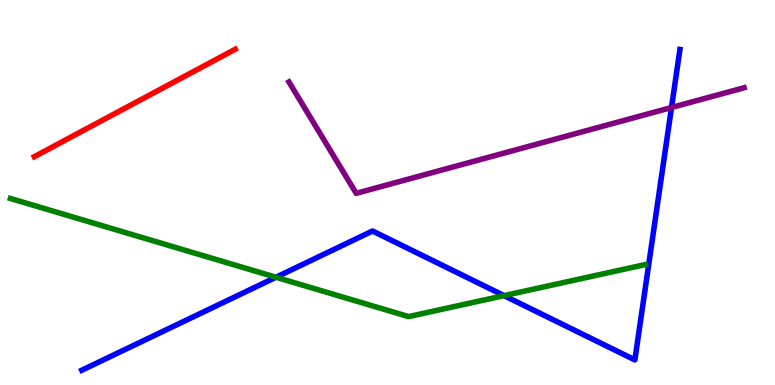[{'lines': ['blue', 'red'], 'intersections': []}, {'lines': ['green', 'red'], 'intersections': []}, {'lines': ['purple', 'red'], 'intersections': []}, {'lines': ['blue', 'green'], 'intersections': [{'x': 3.56, 'y': 2.8}, {'x': 6.5, 'y': 2.32}]}, {'lines': ['blue', 'purple'], 'intersections': [{'x': 8.66, 'y': 7.21}]}, {'lines': ['green', 'purple'], 'intersections': []}]